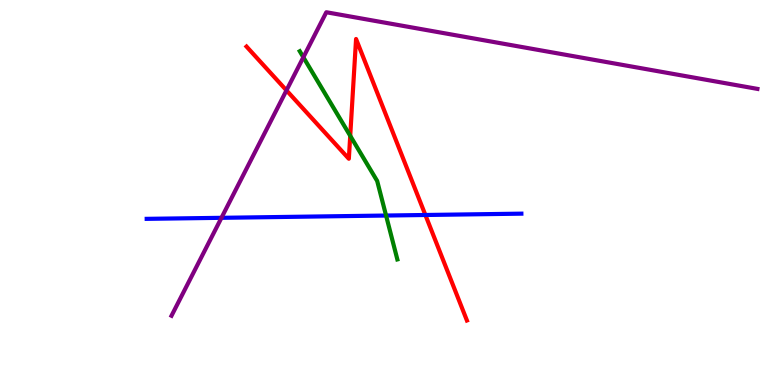[{'lines': ['blue', 'red'], 'intersections': [{'x': 5.49, 'y': 4.42}]}, {'lines': ['green', 'red'], 'intersections': [{'x': 4.52, 'y': 6.47}]}, {'lines': ['purple', 'red'], 'intersections': [{'x': 3.7, 'y': 7.65}]}, {'lines': ['blue', 'green'], 'intersections': [{'x': 4.98, 'y': 4.4}]}, {'lines': ['blue', 'purple'], 'intersections': [{'x': 2.86, 'y': 4.34}]}, {'lines': ['green', 'purple'], 'intersections': [{'x': 3.91, 'y': 8.51}]}]